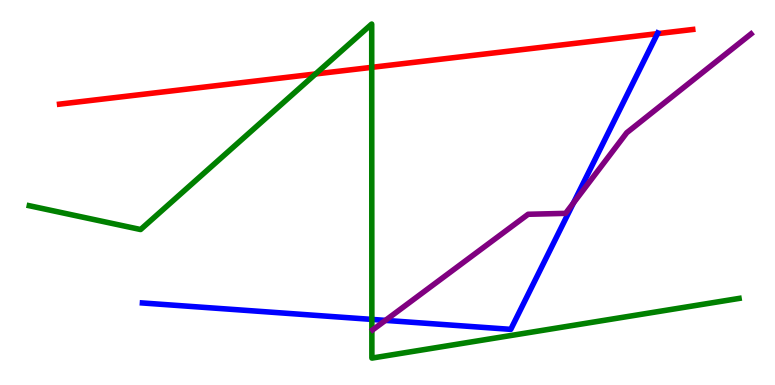[{'lines': ['blue', 'red'], 'intersections': [{'x': 8.48, 'y': 9.13}]}, {'lines': ['green', 'red'], 'intersections': [{'x': 4.07, 'y': 8.08}, {'x': 4.8, 'y': 8.25}]}, {'lines': ['purple', 'red'], 'intersections': []}, {'lines': ['blue', 'green'], 'intersections': [{'x': 4.8, 'y': 1.7}]}, {'lines': ['blue', 'purple'], 'intersections': [{'x': 4.97, 'y': 1.68}, {'x': 7.4, 'y': 4.73}]}, {'lines': ['green', 'purple'], 'intersections': []}]